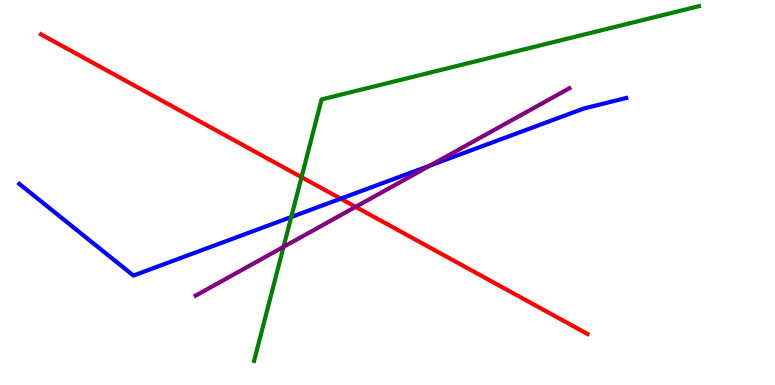[{'lines': ['blue', 'red'], 'intersections': [{'x': 4.4, 'y': 4.84}]}, {'lines': ['green', 'red'], 'intersections': [{'x': 3.89, 'y': 5.4}]}, {'lines': ['purple', 'red'], 'intersections': [{'x': 4.59, 'y': 4.63}]}, {'lines': ['blue', 'green'], 'intersections': [{'x': 3.76, 'y': 4.36}]}, {'lines': ['blue', 'purple'], 'intersections': [{'x': 5.55, 'y': 5.7}]}, {'lines': ['green', 'purple'], 'intersections': [{'x': 3.66, 'y': 3.59}]}]